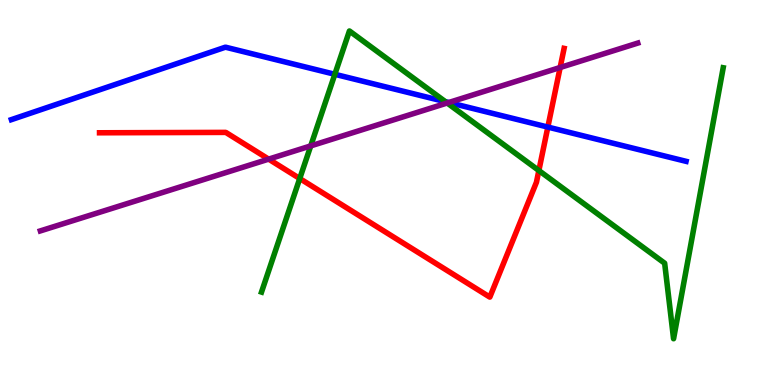[{'lines': ['blue', 'red'], 'intersections': [{'x': 7.07, 'y': 6.7}]}, {'lines': ['green', 'red'], 'intersections': [{'x': 3.87, 'y': 5.36}, {'x': 6.95, 'y': 5.57}]}, {'lines': ['purple', 'red'], 'intersections': [{'x': 3.47, 'y': 5.87}, {'x': 7.23, 'y': 8.25}]}, {'lines': ['blue', 'green'], 'intersections': [{'x': 4.32, 'y': 8.07}, {'x': 5.75, 'y': 7.36}]}, {'lines': ['blue', 'purple'], 'intersections': [{'x': 5.79, 'y': 7.34}]}, {'lines': ['green', 'purple'], 'intersections': [{'x': 4.01, 'y': 6.21}, {'x': 5.77, 'y': 7.32}]}]